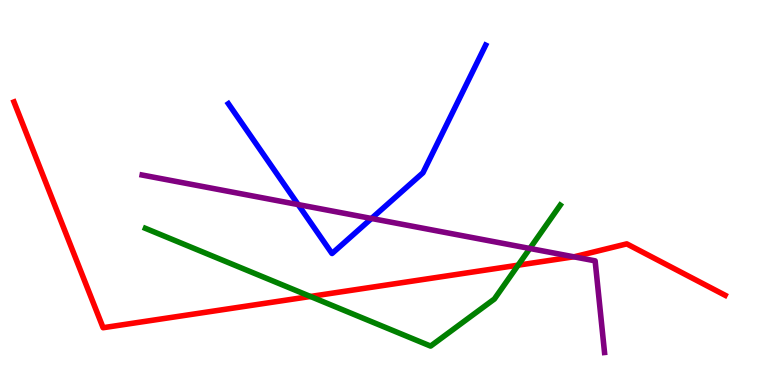[{'lines': ['blue', 'red'], 'intersections': []}, {'lines': ['green', 'red'], 'intersections': [{'x': 4.01, 'y': 2.3}, {'x': 6.69, 'y': 3.11}]}, {'lines': ['purple', 'red'], 'intersections': [{'x': 7.4, 'y': 3.33}]}, {'lines': ['blue', 'green'], 'intersections': []}, {'lines': ['blue', 'purple'], 'intersections': [{'x': 3.85, 'y': 4.69}, {'x': 4.79, 'y': 4.33}]}, {'lines': ['green', 'purple'], 'intersections': [{'x': 6.84, 'y': 3.55}]}]